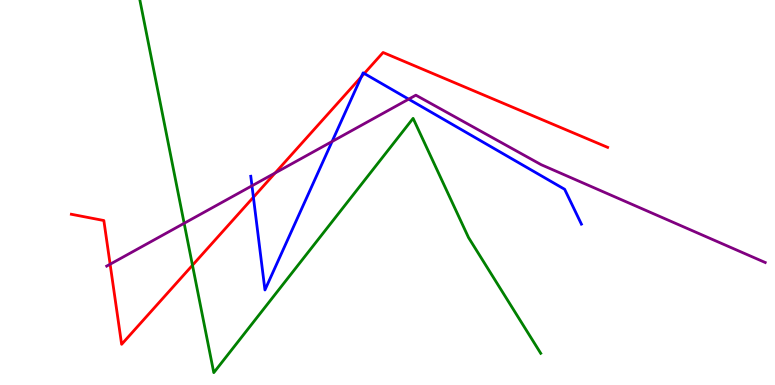[{'lines': ['blue', 'red'], 'intersections': [{'x': 3.27, 'y': 4.88}, {'x': 4.66, 'y': 8.01}, {'x': 4.7, 'y': 8.09}]}, {'lines': ['green', 'red'], 'intersections': [{'x': 2.48, 'y': 3.11}]}, {'lines': ['purple', 'red'], 'intersections': [{'x': 1.42, 'y': 3.14}, {'x': 3.55, 'y': 5.51}]}, {'lines': ['blue', 'green'], 'intersections': []}, {'lines': ['blue', 'purple'], 'intersections': [{'x': 3.25, 'y': 5.17}, {'x': 4.28, 'y': 6.32}, {'x': 5.27, 'y': 7.42}]}, {'lines': ['green', 'purple'], 'intersections': [{'x': 2.38, 'y': 4.2}]}]